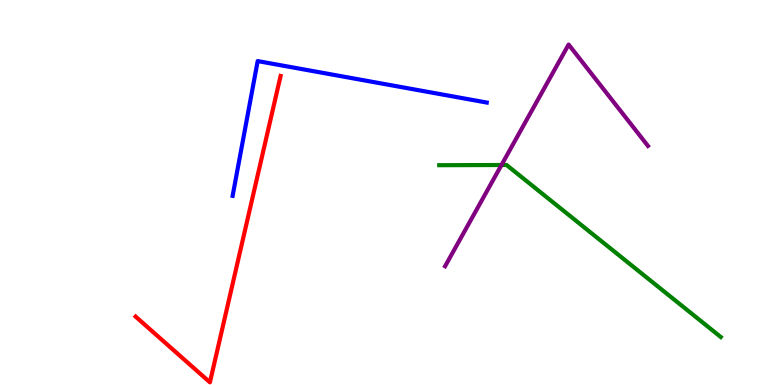[{'lines': ['blue', 'red'], 'intersections': []}, {'lines': ['green', 'red'], 'intersections': []}, {'lines': ['purple', 'red'], 'intersections': []}, {'lines': ['blue', 'green'], 'intersections': []}, {'lines': ['blue', 'purple'], 'intersections': []}, {'lines': ['green', 'purple'], 'intersections': [{'x': 6.47, 'y': 5.71}]}]